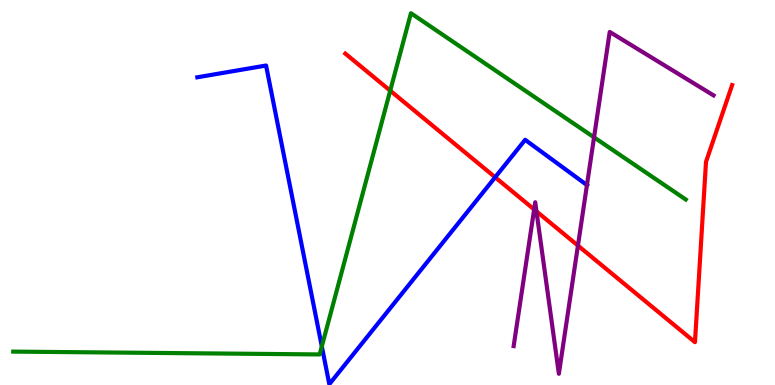[{'lines': ['blue', 'red'], 'intersections': [{'x': 6.39, 'y': 5.4}]}, {'lines': ['green', 'red'], 'intersections': [{'x': 5.04, 'y': 7.65}]}, {'lines': ['purple', 'red'], 'intersections': [{'x': 6.89, 'y': 4.56}, {'x': 6.92, 'y': 4.51}, {'x': 7.46, 'y': 3.62}]}, {'lines': ['blue', 'green'], 'intersections': [{'x': 4.15, 'y': 1.0}]}, {'lines': ['blue', 'purple'], 'intersections': [{'x': 7.57, 'y': 5.19}]}, {'lines': ['green', 'purple'], 'intersections': [{'x': 7.67, 'y': 6.43}]}]